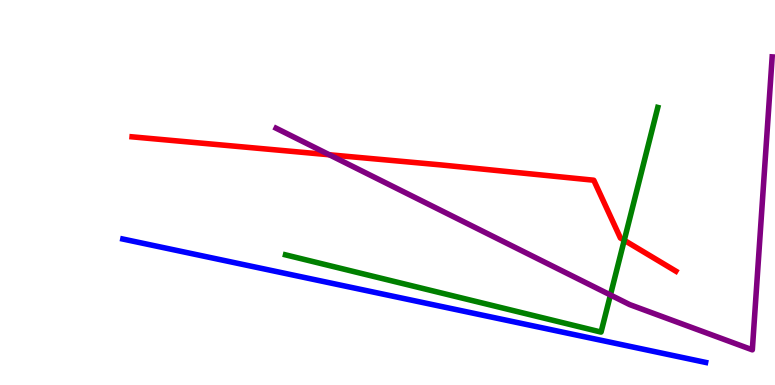[{'lines': ['blue', 'red'], 'intersections': []}, {'lines': ['green', 'red'], 'intersections': [{'x': 8.05, 'y': 3.76}]}, {'lines': ['purple', 'red'], 'intersections': [{'x': 4.25, 'y': 5.98}]}, {'lines': ['blue', 'green'], 'intersections': []}, {'lines': ['blue', 'purple'], 'intersections': []}, {'lines': ['green', 'purple'], 'intersections': [{'x': 7.88, 'y': 2.34}]}]